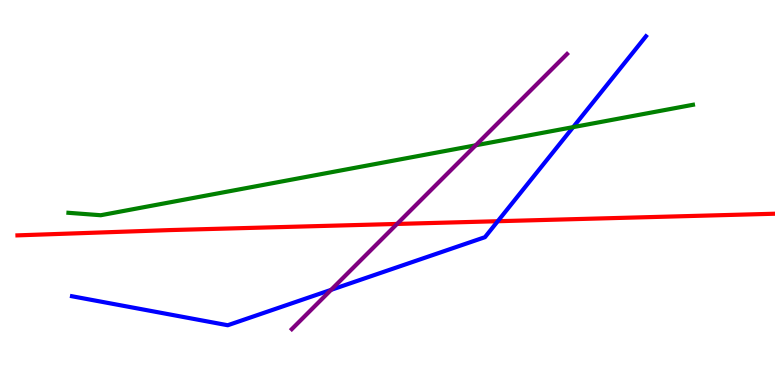[{'lines': ['blue', 'red'], 'intersections': [{'x': 6.42, 'y': 4.25}]}, {'lines': ['green', 'red'], 'intersections': []}, {'lines': ['purple', 'red'], 'intersections': [{'x': 5.12, 'y': 4.18}]}, {'lines': ['blue', 'green'], 'intersections': [{'x': 7.4, 'y': 6.7}]}, {'lines': ['blue', 'purple'], 'intersections': [{'x': 4.27, 'y': 2.47}]}, {'lines': ['green', 'purple'], 'intersections': [{'x': 6.14, 'y': 6.23}]}]